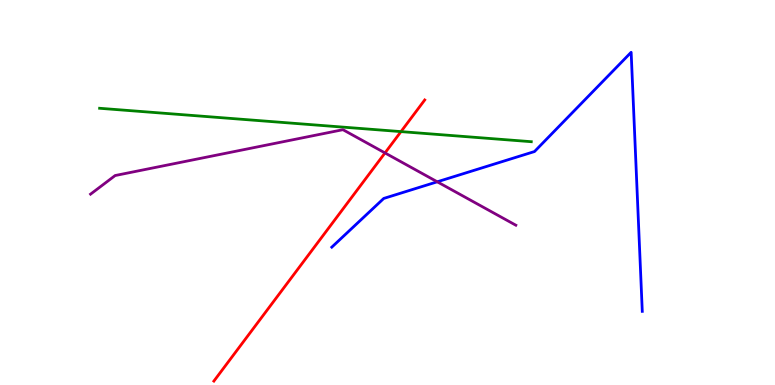[{'lines': ['blue', 'red'], 'intersections': []}, {'lines': ['green', 'red'], 'intersections': [{'x': 5.17, 'y': 6.58}]}, {'lines': ['purple', 'red'], 'intersections': [{'x': 4.97, 'y': 6.03}]}, {'lines': ['blue', 'green'], 'intersections': []}, {'lines': ['blue', 'purple'], 'intersections': [{'x': 5.64, 'y': 5.28}]}, {'lines': ['green', 'purple'], 'intersections': []}]